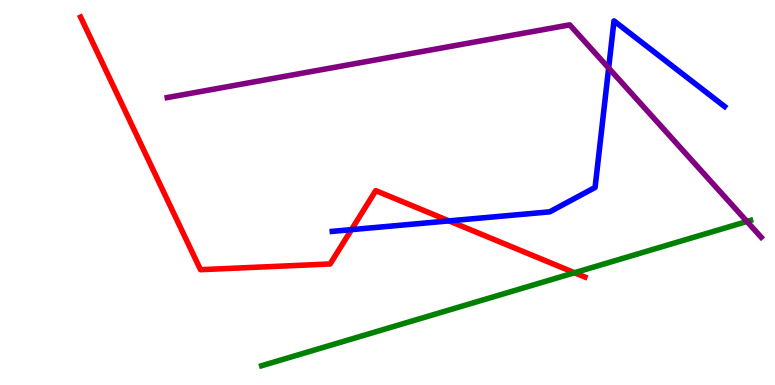[{'lines': ['blue', 'red'], 'intersections': [{'x': 4.54, 'y': 4.04}, {'x': 5.79, 'y': 4.26}]}, {'lines': ['green', 'red'], 'intersections': [{'x': 7.41, 'y': 2.92}]}, {'lines': ['purple', 'red'], 'intersections': []}, {'lines': ['blue', 'green'], 'intersections': []}, {'lines': ['blue', 'purple'], 'intersections': [{'x': 7.85, 'y': 8.23}]}, {'lines': ['green', 'purple'], 'intersections': [{'x': 9.64, 'y': 4.25}]}]